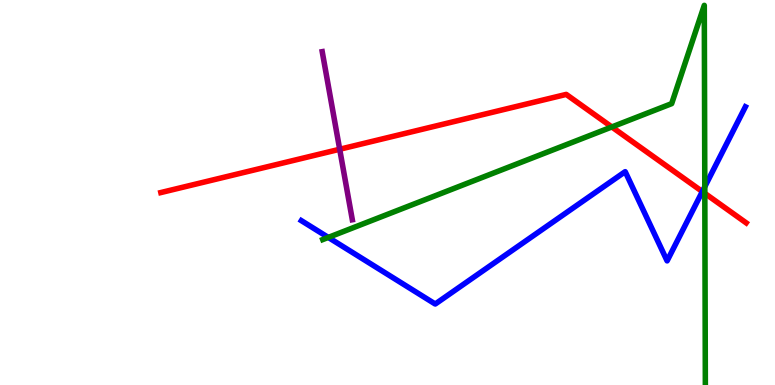[{'lines': ['blue', 'red'], 'intersections': [{'x': 9.06, 'y': 5.02}]}, {'lines': ['green', 'red'], 'intersections': [{'x': 7.89, 'y': 6.7}, {'x': 9.09, 'y': 4.98}]}, {'lines': ['purple', 'red'], 'intersections': [{'x': 4.38, 'y': 6.12}]}, {'lines': ['blue', 'green'], 'intersections': [{'x': 4.24, 'y': 3.83}, {'x': 9.09, 'y': 5.15}]}, {'lines': ['blue', 'purple'], 'intersections': []}, {'lines': ['green', 'purple'], 'intersections': []}]